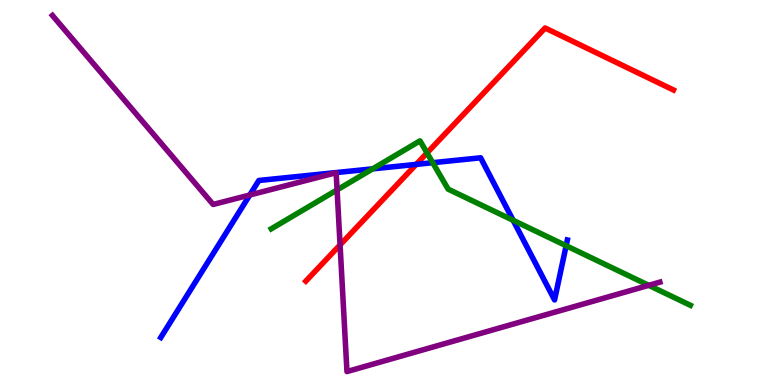[{'lines': ['blue', 'red'], 'intersections': [{'x': 5.37, 'y': 5.73}]}, {'lines': ['green', 'red'], 'intersections': [{'x': 5.51, 'y': 6.03}]}, {'lines': ['purple', 'red'], 'intersections': [{'x': 4.39, 'y': 3.64}]}, {'lines': ['blue', 'green'], 'intersections': [{'x': 4.81, 'y': 5.61}, {'x': 5.58, 'y': 5.77}, {'x': 6.62, 'y': 4.28}, {'x': 7.3, 'y': 3.62}]}, {'lines': ['blue', 'purple'], 'intersections': [{'x': 3.22, 'y': 4.94}]}, {'lines': ['green', 'purple'], 'intersections': [{'x': 4.35, 'y': 5.07}, {'x': 8.37, 'y': 2.59}]}]